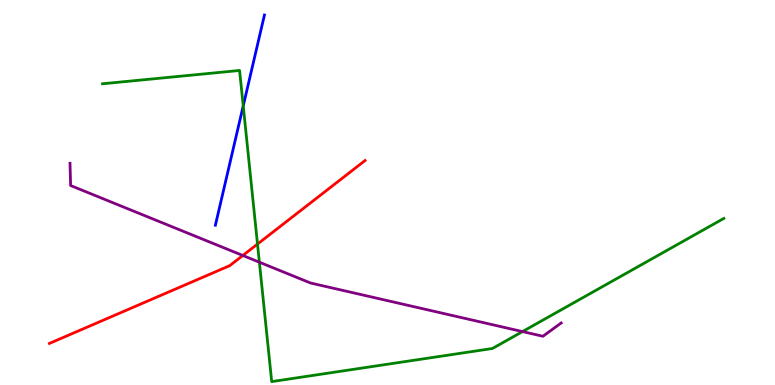[{'lines': ['blue', 'red'], 'intersections': []}, {'lines': ['green', 'red'], 'intersections': [{'x': 3.32, 'y': 3.66}]}, {'lines': ['purple', 'red'], 'intersections': [{'x': 3.13, 'y': 3.36}]}, {'lines': ['blue', 'green'], 'intersections': [{'x': 3.14, 'y': 7.25}]}, {'lines': ['blue', 'purple'], 'intersections': []}, {'lines': ['green', 'purple'], 'intersections': [{'x': 3.35, 'y': 3.19}, {'x': 6.74, 'y': 1.39}]}]